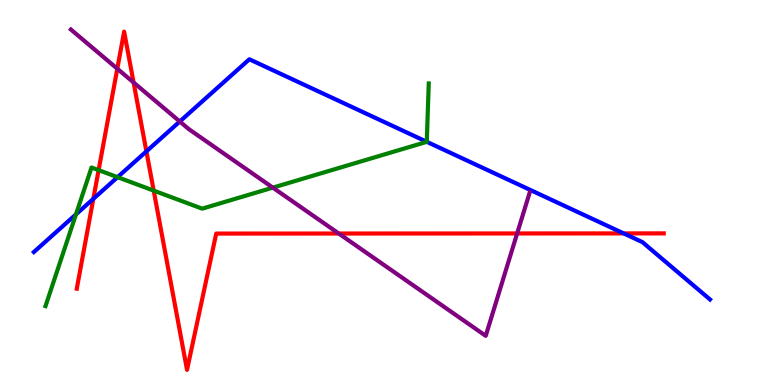[{'lines': ['blue', 'red'], 'intersections': [{'x': 1.2, 'y': 4.84}, {'x': 1.89, 'y': 6.07}, {'x': 8.05, 'y': 3.94}]}, {'lines': ['green', 'red'], 'intersections': [{'x': 1.27, 'y': 5.58}, {'x': 1.98, 'y': 5.05}]}, {'lines': ['purple', 'red'], 'intersections': [{'x': 1.51, 'y': 8.22}, {'x': 1.72, 'y': 7.86}, {'x': 4.37, 'y': 3.93}, {'x': 6.67, 'y': 3.94}]}, {'lines': ['blue', 'green'], 'intersections': [{'x': 0.98, 'y': 4.43}, {'x': 1.52, 'y': 5.4}, {'x': 5.51, 'y': 6.32}]}, {'lines': ['blue', 'purple'], 'intersections': [{'x': 2.32, 'y': 6.84}]}, {'lines': ['green', 'purple'], 'intersections': [{'x': 3.52, 'y': 5.13}]}]